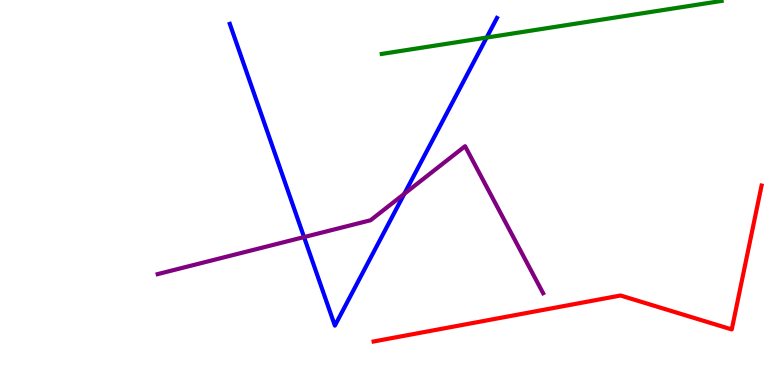[{'lines': ['blue', 'red'], 'intersections': []}, {'lines': ['green', 'red'], 'intersections': []}, {'lines': ['purple', 'red'], 'intersections': []}, {'lines': ['blue', 'green'], 'intersections': [{'x': 6.28, 'y': 9.02}]}, {'lines': ['blue', 'purple'], 'intersections': [{'x': 3.92, 'y': 3.84}, {'x': 5.22, 'y': 4.97}]}, {'lines': ['green', 'purple'], 'intersections': []}]